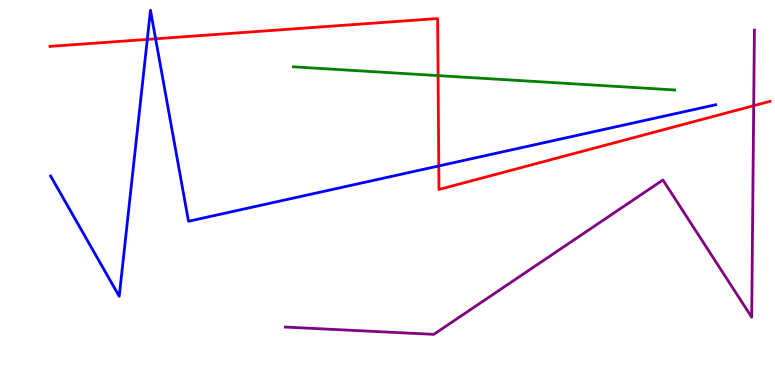[{'lines': ['blue', 'red'], 'intersections': [{'x': 1.9, 'y': 8.98}, {'x': 2.01, 'y': 8.99}, {'x': 5.66, 'y': 5.69}]}, {'lines': ['green', 'red'], 'intersections': [{'x': 5.65, 'y': 8.04}]}, {'lines': ['purple', 'red'], 'intersections': [{'x': 9.73, 'y': 7.25}]}, {'lines': ['blue', 'green'], 'intersections': []}, {'lines': ['blue', 'purple'], 'intersections': []}, {'lines': ['green', 'purple'], 'intersections': []}]